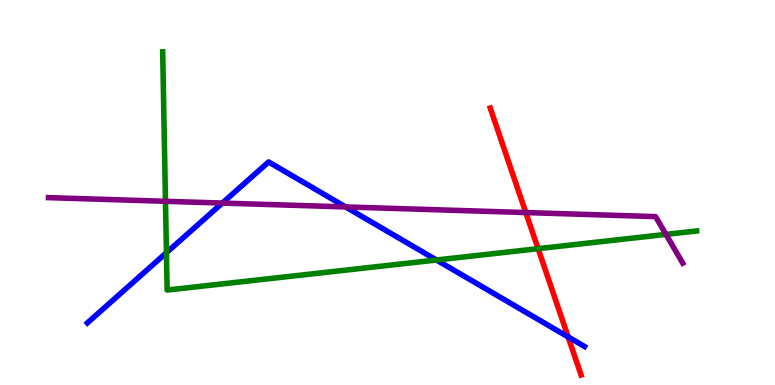[{'lines': ['blue', 'red'], 'intersections': [{'x': 7.33, 'y': 1.25}]}, {'lines': ['green', 'red'], 'intersections': [{'x': 6.94, 'y': 3.54}]}, {'lines': ['purple', 'red'], 'intersections': [{'x': 6.78, 'y': 4.48}]}, {'lines': ['blue', 'green'], 'intersections': [{'x': 2.15, 'y': 3.44}, {'x': 5.63, 'y': 3.25}]}, {'lines': ['blue', 'purple'], 'intersections': [{'x': 2.87, 'y': 4.73}, {'x': 4.46, 'y': 4.63}]}, {'lines': ['green', 'purple'], 'intersections': [{'x': 2.14, 'y': 4.77}, {'x': 8.59, 'y': 3.91}]}]